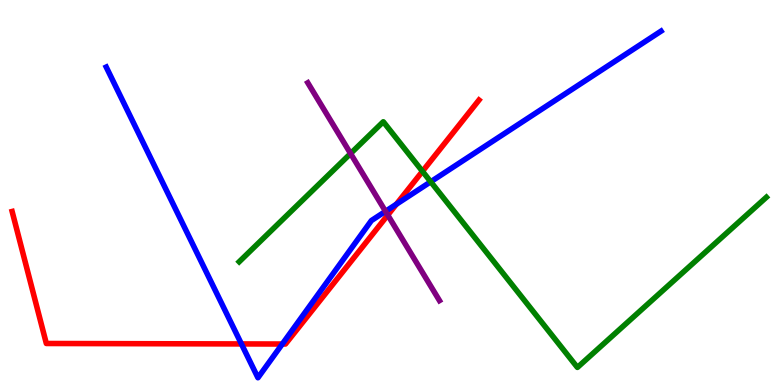[{'lines': ['blue', 'red'], 'intersections': [{'x': 3.12, 'y': 1.07}, {'x': 3.64, 'y': 1.06}, {'x': 5.11, 'y': 4.69}]}, {'lines': ['green', 'red'], 'intersections': [{'x': 5.45, 'y': 5.55}]}, {'lines': ['purple', 'red'], 'intersections': [{'x': 5.0, 'y': 4.41}]}, {'lines': ['blue', 'green'], 'intersections': [{'x': 5.56, 'y': 5.28}]}, {'lines': ['blue', 'purple'], 'intersections': [{'x': 4.97, 'y': 4.51}]}, {'lines': ['green', 'purple'], 'intersections': [{'x': 4.52, 'y': 6.01}]}]